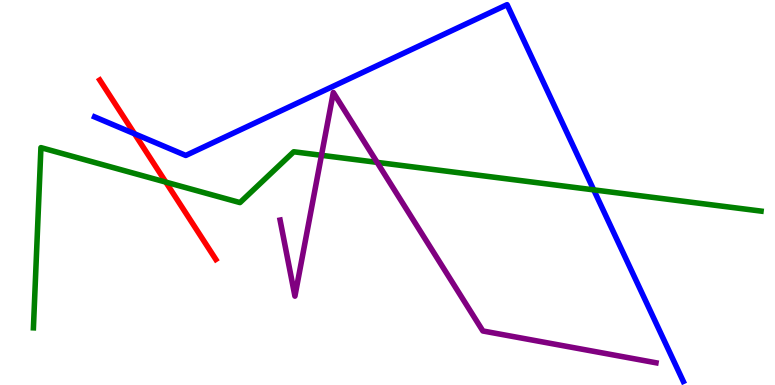[{'lines': ['blue', 'red'], 'intersections': [{'x': 1.74, 'y': 6.53}]}, {'lines': ['green', 'red'], 'intersections': [{'x': 2.14, 'y': 5.27}]}, {'lines': ['purple', 'red'], 'intersections': []}, {'lines': ['blue', 'green'], 'intersections': [{'x': 7.66, 'y': 5.07}]}, {'lines': ['blue', 'purple'], 'intersections': []}, {'lines': ['green', 'purple'], 'intersections': [{'x': 4.15, 'y': 5.97}, {'x': 4.87, 'y': 5.78}]}]